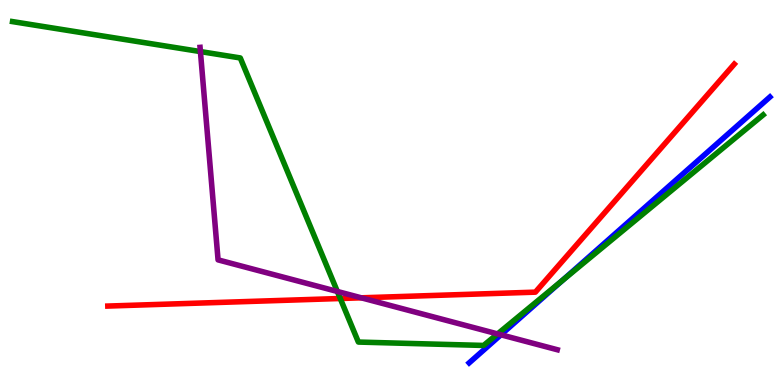[{'lines': ['blue', 'red'], 'intersections': []}, {'lines': ['green', 'red'], 'intersections': [{'x': 4.39, 'y': 2.25}]}, {'lines': ['purple', 'red'], 'intersections': [{'x': 4.66, 'y': 2.26}]}, {'lines': ['blue', 'green'], 'intersections': [{'x': 7.25, 'y': 2.71}]}, {'lines': ['blue', 'purple'], 'intersections': [{'x': 6.46, 'y': 1.3}]}, {'lines': ['green', 'purple'], 'intersections': [{'x': 2.59, 'y': 8.66}, {'x': 4.35, 'y': 2.43}, {'x': 6.42, 'y': 1.33}]}]